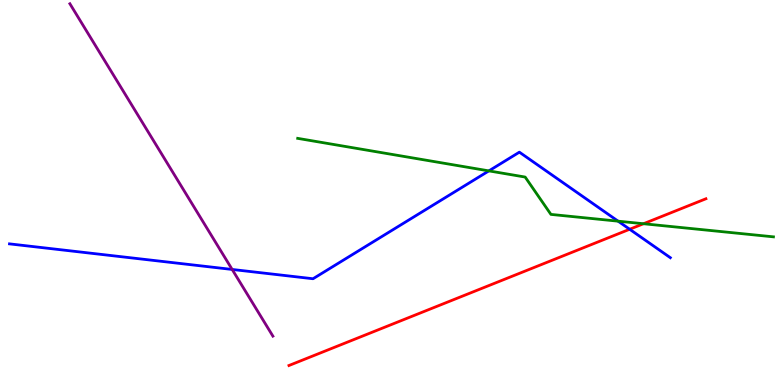[{'lines': ['blue', 'red'], 'intersections': [{'x': 8.12, 'y': 4.05}]}, {'lines': ['green', 'red'], 'intersections': [{'x': 8.3, 'y': 4.19}]}, {'lines': ['purple', 'red'], 'intersections': []}, {'lines': ['blue', 'green'], 'intersections': [{'x': 6.31, 'y': 5.56}, {'x': 7.98, 'y': 4.26}]}, {'lines': ['blue', 'purple'], 'intersections': [{'x': 3.0, 'y': 3.0}]}, {'lines': ['green', 'purple'], 'intersections': []}]